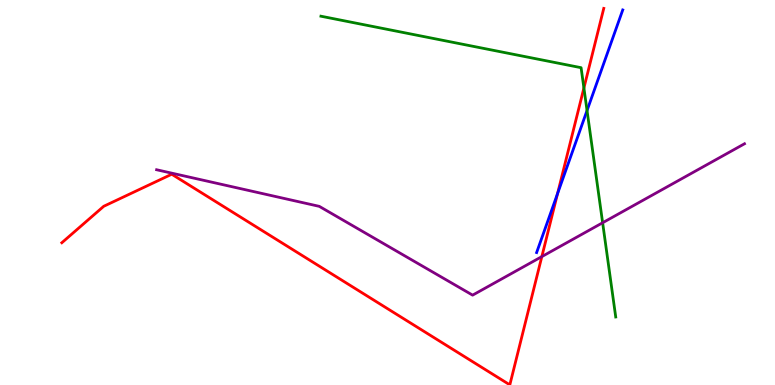[{'lines': ['blue', 'red'], 'intersections': [{'x': 7.19, 'y': 4.97}]}, {'lines': ['green', 'red'], 'intersections': [{'x': 7.53, 'y': 7.71}]}, {'lines': ['purple', 'red'], 'intersections': [{'x': 6.99, 'y': 3.34}]}, {'lines': ['blue', 'green'], 'intersections': [{'x': 7.57, 'y': 7.13}]}, {'lines': ['blue', 'purple'], 'intersections': []}, {'lines': ['green', 'purple'], 'intersections': [{'x': 7.78, 'y': 4.21}]}]